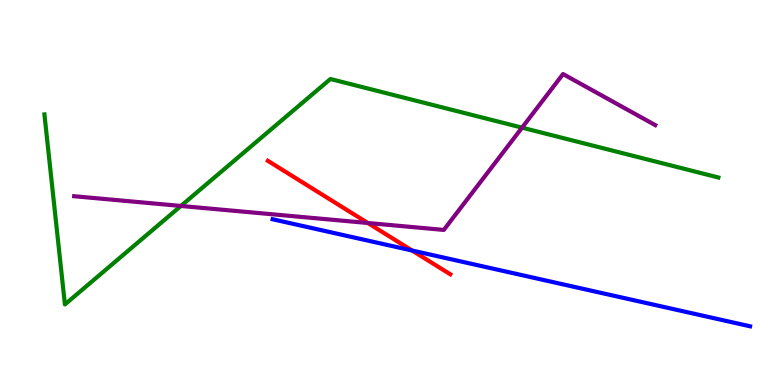[{'lines': ['blue', 'red'], 'intersections': [{'x': 5.32, 'y': 3.49}]}, {'lines': ['green', 'red'], 'intersections': []}, {'lines': ['purple', 'red'], 'intersections': [{'x': 4.75, 'y': 4.21}]}, {'lines': ['blue', 'green'], 'intersections': []}, {'lines': ['blue', 'purple'], 'intersections': []}, {'lines': ['green', 'purple'], 'intersections': [{'x': 2.33, 'y': 4.65}, {'x': 6.74, 'y': 6.68}]}]